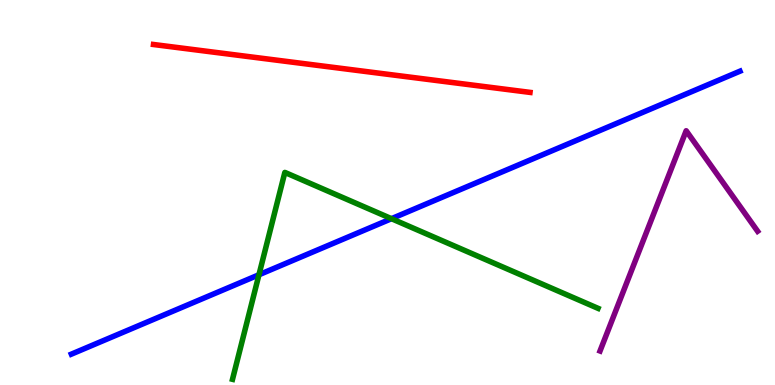[{'lines': ['blue', 'red'], 'intersections': []}, {'lines': ['green', 'red'], 'intersections': []}, {'lines': ['purple', 'red'], 'intersections': []}, {'lines': ['blue', 'green'], 'intersections': [{'x': 3.34, 'y': 2.86}, {'x': 5.05, 'y': 4.32}]}, {'lines': ['blue', 'purple'], 'intersections': []}, {'lines': ['green', 'purple'], 'intersections': []}]